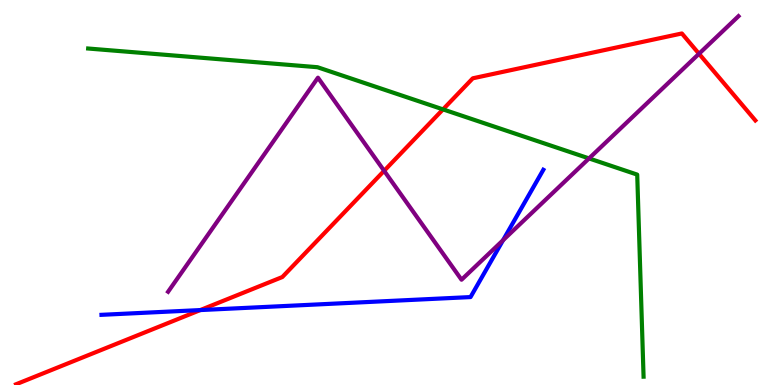[{'lines': ['blue', 'red'], 'intersections': [{'x': 2.58, 'y': 1.95}]}, {'lines': ['green', 'red'], 'intersections': [{'x': 5.72, 'y': 7.16}]}, {'lines': ['purple', 'red'], 'intersections': [{'x': 4.96, 'y': 5.56}, {'x': 9.02, 'y': 8.6}]}, {'lines': ['blue', 'green'], 'intersections': []}, {'lines': ['blue', 'purple'], 'intersections': [{'x': 6.49, 'y': 3.76}]}, {'lines': ['green', 'purple'], 'intersections': [{'x': 7.6, 'y': 5.89}]}]